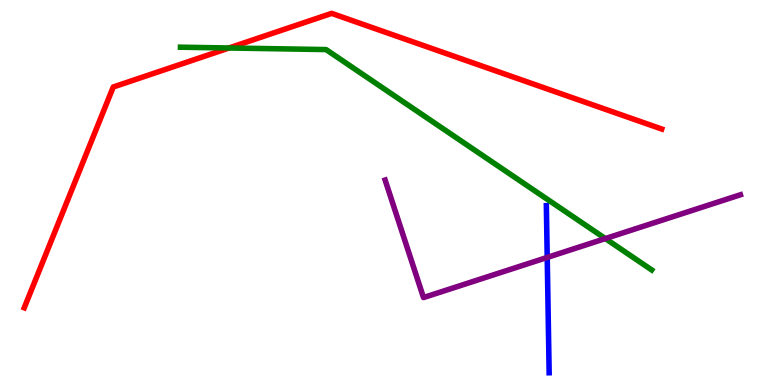[{'lines': ['blue', 'red'], 'intersections': []}, {'lines': ['green', 'red'], 'intersections': [{'x': 2.95, 'y': 8.75}]}, {'lines': ['purple', 'red'], 'intersections': []}, {'lines': ['blue', 'green'], 'intersections': []}, {'lines': ['blue', 'purple'], 'intersections': [{'x': 7.06, 'y': 3.31}]}, {'lines': ['green', 'purple'], 'intersections': [{'x': 7.81, 'y': 3.8}]}]